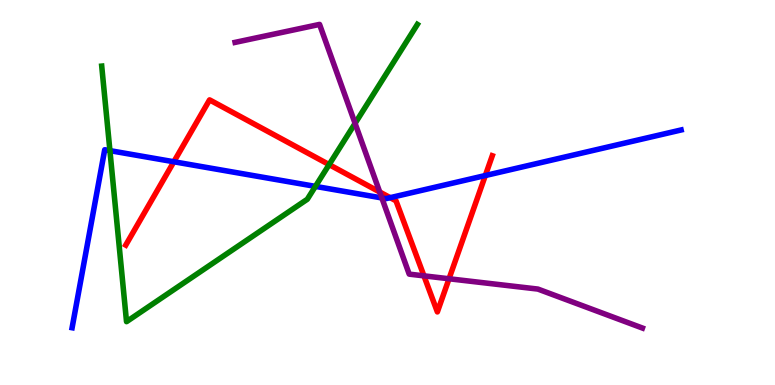[{'lines': ['blue', 'red'], 'intersections': [{'x': 2.24, 'y': 5.8}, {'x': 5.03, 'y': 4.87}, {'x': 6.26, 'y': 5.44}]}, {'lines': ['green', 'red'], 'intersections': [{'x': 4.25, 'y': 5.72}]}, {'lines': ['purple', 'red'], 'intersections': [{'x': 4.9, 'y': 5.01}, {'x': 5.47, 'y': 2.84}, {'x': 5.79, 'y': 2.76}]}, {'lines': ['blue', 'green'], 'intersections': [{'x': 1.42, 'y': 6.09}, {'x': 4.07, 'y': 5.16}]}, {'lines': ['blue', 'purple'], 'intersections': [{'x': 4.93, 'y': 4.86}]}, {'lines': ['green', 'purple'], 'intersections': [{'x': 4.58, 'y': 6.8}]}]